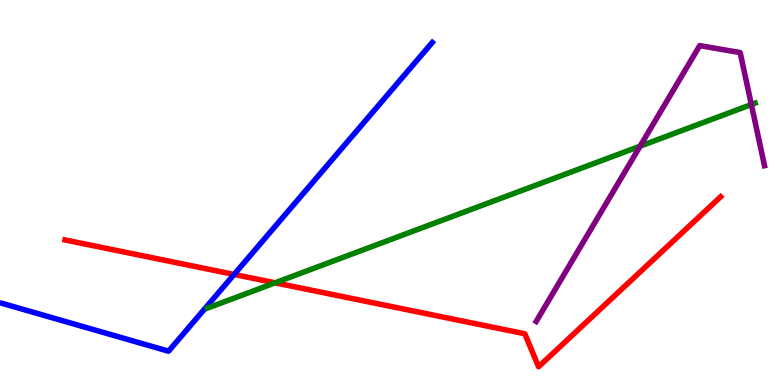[{'lines': ['blue', 'red'], 'intersections': [{'x': 3.02, 'y': 2.87}]}, {'lines': ['green', 'red'], 'intersections': [{'x': 3.55, 'y': 2.65}]}, {'lines': ['purple', 'red'], 'intersections': []}, {'lines': ['blue', 'green'], 'intersections': []}, {'lines': ['blue', 'purple'], 'intersections': []}, {'lines': ['green', 'purple'], 'intersections': [{'x': 8.26, 'y': 6.2}, {'x': 9.69, 'y': 7.28}]}]